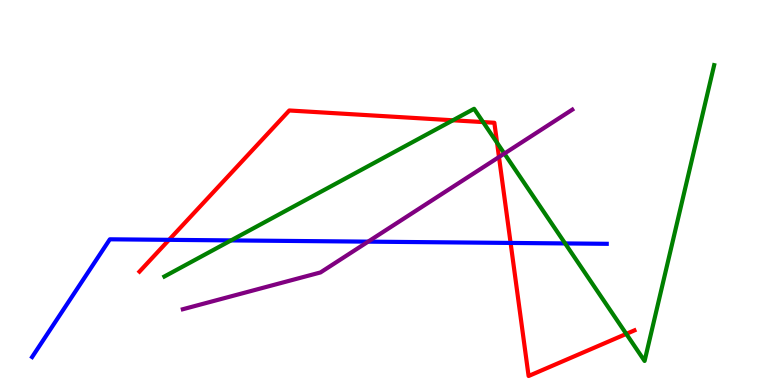[{'lines': ['blue', 'red'], 'intersections': [{'x': 2.18, 'y': 3.77}, {'x': 6.59, 'y': 3.69}]}, {'lines': ['green', 'red'], 'intersections': [{'x': 5.84, 'y': 6.88}, {'x': 6.23, 'y': 6.83}, {'x': 6.41, 'y': 6.29}, {'x': 8.08, 'y': 1.33}]}, {'lines': ['purple', 'red'], 'intersections': [{'x': 6.44, 'y': 5.92}]}, {'lines': ['blue', 'green'], 'intersections': [{'x': 2.98, 'y': 3.76}, {'x': 7.29, 'y': 3.68}]}, {'lines': ['blue', 'purple'], 'intersections': [{'x': 4.75, 'y': 3.72}]}, {'lines': ['green', 'purple'], 'intersections': [{'x': 6.51, 'y': 6.01}]}]